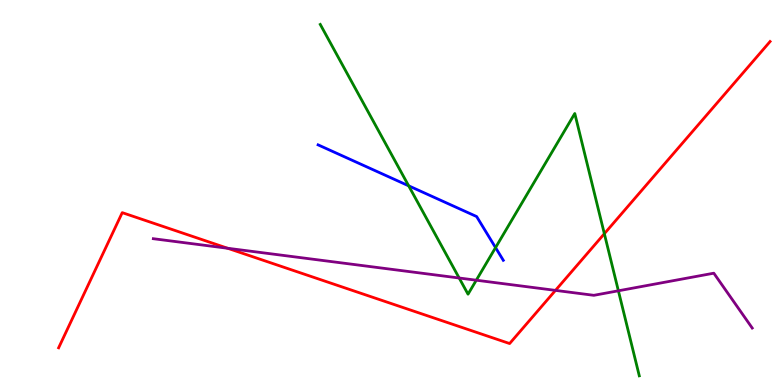[{'lines': ['blue', 'red'], 'intersections': []}, {'lines': ['green', 'red'], 'intersections': [{'x': 7.8, 'y': 3.93}]}, {'lines': ['purple', 'red'], 'intersections': [{'x': 2.94, 'y': 3.55}, {'x': 7.17, 'y': 2.46}]}, {'lines': ['blue', 'green'], 'intersections': [{'x': 5.27, 'y': 5.17}, {'x': 6.39, 'y': 3.57}]}, {'lines': ['blue', 'purple'], 'intersections': []}, {'lines': ['green', 'purple'], 'intersections': [{'x': 5.92, 'y': 2.78}, {'x': 6.15, 'y': 2.72}, {'x': 7.98, 'y': 2.45}]}]